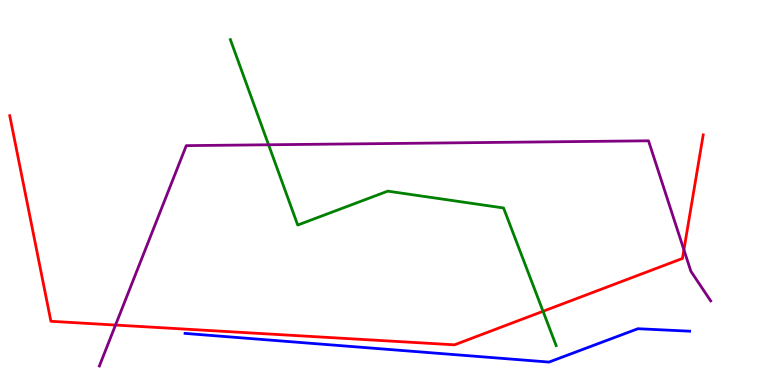[{'lines': ['blue', 'red'], 'intersections': []}, {'lines': ['green', 'red'], 'intersections': [{'x': 7.01, 'y': 1.91}]}, {'lines': ['purple', 'red'], 'intersections': [{'x': 1.49, 'y': 1.56}, {'x': 8.82, 'y': 3.51}]}, {'lines': ['blue', 'green'], 'intersections': []}, {'lines': ['blue', 'purple'], 'intersections': []}, {'lines': ['green', 'purple'], 'intersections': [{'x': 3.47, 'y': 6.24}]}]